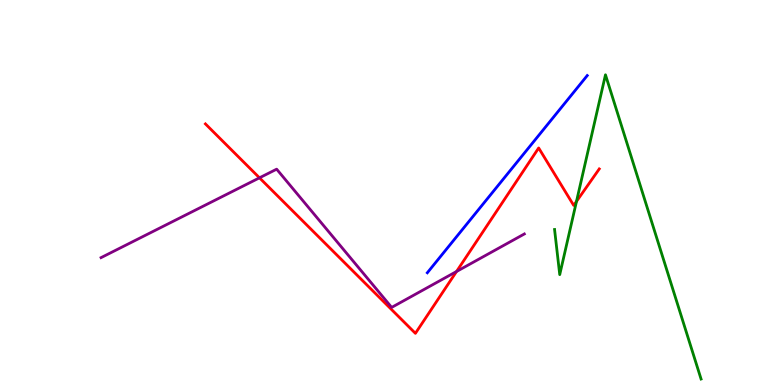[{'lines': ['blue', 'red'], 'intersections': []}, {'lines': ['green', 'red'], 'intersections': [{'x': 7.44, 'y': 4.77}]}, {'lines': ['purple', 'red'], 'intersections': [{'x': 3.35, 'y': 5.38}, {'x': 5.89, 'y': 2.95}]}, {'lines': ['blue', 'green'], 'intersections': []}, {'lines': ['blue', 'purple'], 'intersections': []}, {'lines': ['green', 'purple'], 'intersections': []}]